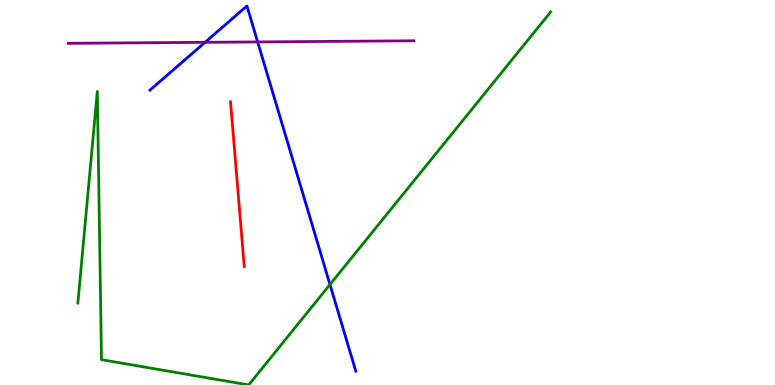[{'lines': ['blue', 'red'], 'intersections': []}, {'lines': ['green', 'red'], 'intersections': []}, {'lines': ['purple', 'red'], 'intersections': []}, {'lines': ['blue', 'green'], 'intersections': [{'x': 4.26, 'y': 2.61}]}, {'lines': ['blue', 'purple'], 'intersections': [{'x': 2.65, 'y': 8.9}, {'x': 3.32, 'y': 8.91}]}, {'lines': ['green', 'purple'], 'intersections': []}]